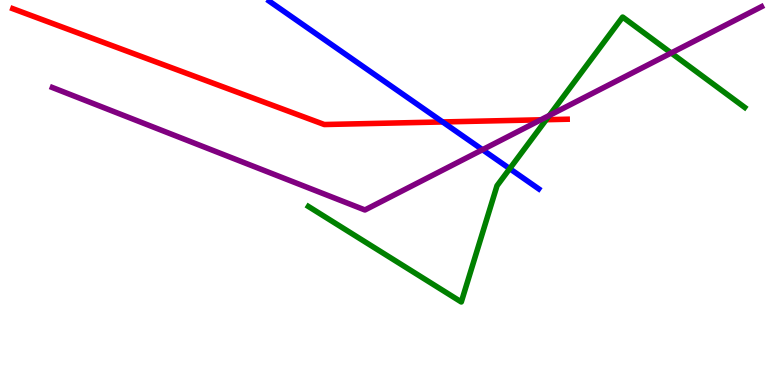[{'lines': ['blue', 'red'], 'intersections': [{'x': 5.71, 'y': 6.83}]}, {'lines': ['green', 'red'], 'intersections': [{'x': 7.05, 'y': 6.89}]}, {'lines': ['purple', 'red'], 'intersections': [{'x': 6.98, 'y': 6.89}]}, {'lines': ['blue', 'green'], 'intersections': [{'x': 6.58, 'y': 5.62}]}, {'lines': ['blue', 'purple'], 'intersections': [{'x': 6.23, 'y': 6.11}]}, {'lines': ['green', 'purple'], 'intersections': [{'x': 7.09, 'y': 7.0}, {'x': 8.66, 'y': 8.62}]}]